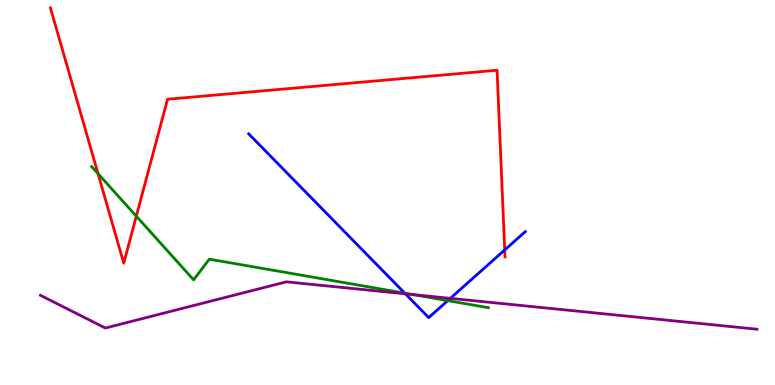[{'lines': ['blue', 'red'], 'intersections': [{'x': 6.51, 'y': 3.51}]}, {'lines': ['green', 'red'], 'intersections': [{'x': 1.26, 'y': 5.49}, {'x': 1.76, 'y': 4.38}]}, {'lines': ['purple', 'red'], 'intersections': []}, {'lines': ['blue', 'green'], 'intersections': [{'x': 5.22, 'y': 2.39}, {'x': 5.78, 'y': 2.19}]}, {'lines': ['blue', 'purple'], 'intersections': [{'x': 5.23, 'y': 2.37}, {'x': 5.81, 'y': 2.25}]}, {'lines': ['green', 'purple'], 'intersections': [{'x': 5.33, 'y': 2.35}]}]